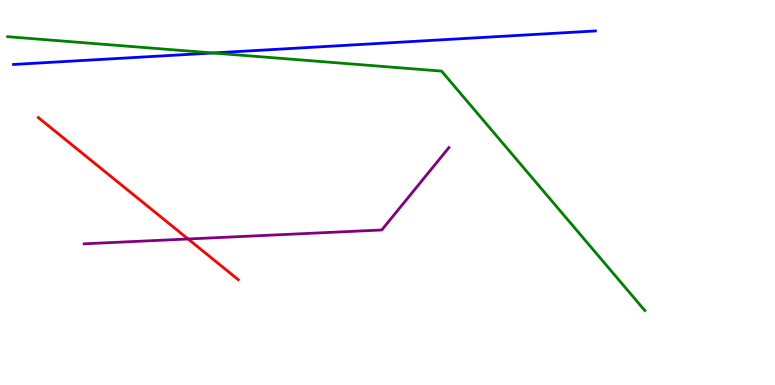[{'lines': ['blue', 'red'], 'intersections': []}, {'lines': ['green', 'red'], 'intersections': []}, {'lines': ['purple', 'red'], 'intersections': [{'x': 2.43, 'y': 3.79}]}, {'lines': ['blue', 'green'], 'intersections': [{'x': 2.75, 'y': 8.62}]}, {'lines': ['blue', 'purple'], 'intersections': []}, {'lines': ['green', 'purple'], 'intersections': []}]